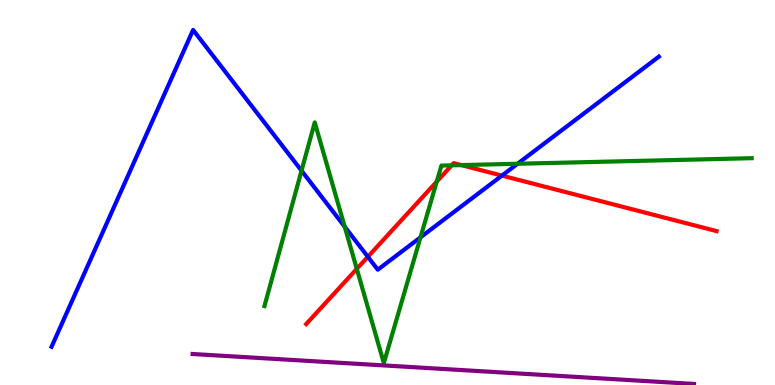[{'lines': ['blue', 'red'], 'intersections': [{'x': 4.75, 'y': 3.33}, {'x': 6.48, 'y': 5.44}]}, {'lines': ['green', 'red'], 'intersections': [{'x': 4.6, 'y': 3.02}, {'x': 5.64, 'y': 5.28}, {'x': 5.83, 'y': 5.71}, {'x': 5.95, 'y': 5.71}]}, {'lines': ['purple', 'red'], 'intersections': []}, {'lines': ['blue', 'green'], 'intersections': [{'x': 3.89, 'y': 5.57}, {'x': 4.45, 'y': 4.11}, {'x': 5.43, 'y': 3.84}, {'x': 6.68, 'y': 5.75}]}, {'lines': ['blue', 'purple'], 'intersections': []}, {'lines': ['green', 'purple'], 'intersections': []}]